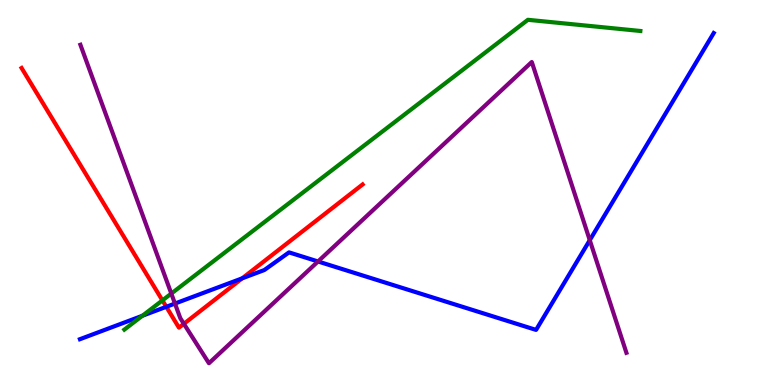[{'lines': ['blue', 'red'], 'intersections': [{'x': 2.15, 'y': 2.03}, {'x': 3.13, 'y': 2.77}]}, {'lines': ['green', 'red'], 'intersections': [{'x': 2.1, 'y': 2.2}]}, {'lines': ['purple', 'red'], 'intersections': [{'x': 2.37, 'y': 1.59}]}, {'lines': ['blue', 'green'], 'intersections': [{'x': 1.84, 'y': 1.8}]}, {'lines': ['blue', 'purple'], 'intersections': [{'x': 2.26, 'y': 2.12}, {'x': 4.1, 'y': 3.21}, {'x': 7.61, 'y': 3.76}]}, {'lines': ['green', 'purple'], 'intersections': [{'x': 2.21, 'y': 2.37}]}]